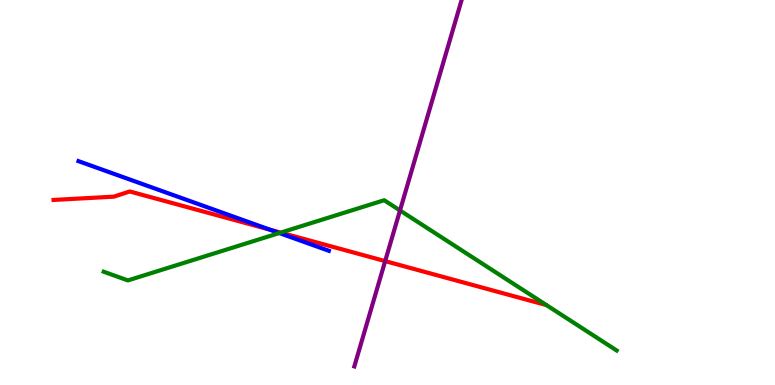[{'lines': ['blue', 'red'], 'intersections': [{'x': 3.48, 'y': 4.03}]}, {'lines': ['green', 'red'], 'intersections': [{'x': 3.62, 'y': 3.96}]}, {'lines': ['purple', 'red'], 'intersections': [{'x': 4.97, 'y': 3.22}]}, {'lines': ['blue', 'green'], 'intersections': [{'x': 3.6, 'y': 3.95}]}, {'lines': ['blue', 'purple'], 'intersections': []}, {'lines': ['green', 'purple'], 'intersections': [{'x': 5.16, 'y': 4.53}]}]